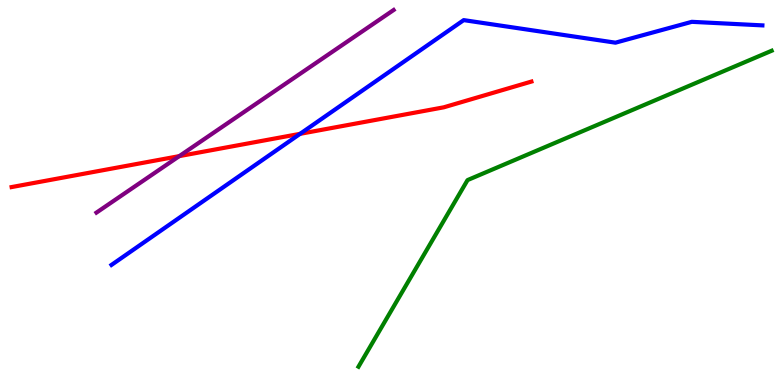[{'lines': ['blue', 'red'], 'intersections': [{'x': 3.87, 'y': 6.52}]}, {'lines': ['green', 'red'], 'intersections': []}, {'lines': ['purple', 'red'], 'intersections': [{'x': 2.31, 'y': 5.94}]}, {'lines': ['blue', 'green'], 'intersections': []}, {'lines': ['blue', 'purple'], 'intersections': []}, {'lines': ['green', 'purple'], 'intersections': []}]